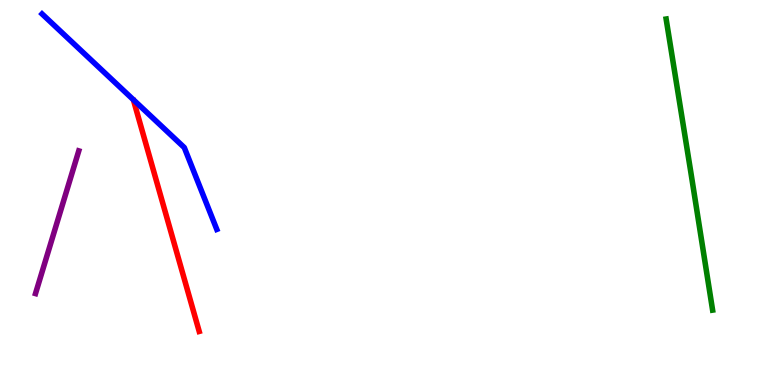[{'lines': ['blue', 'red'], 'intersections': []}, {'lines': ['green', 'red'], 'intersections': []}, {'lines': ['purple', 'red'], 'intersections': []}, {'lines': ['blue', 'green'], 'intersections': []}, {'lines': ['blue', 'purple'], 'intersections': []}, {'lines': ['green', 'purple'], 'intersections': []}]